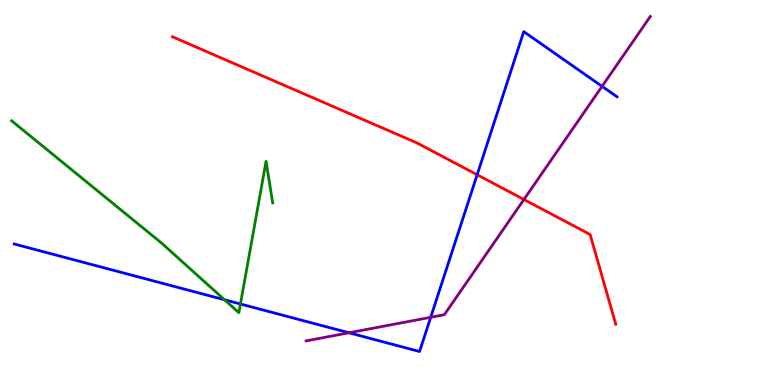[{'lines': ['blue', 'red'], 'intersections': [{'x': 6.16, 'y': 5.46}]}, {'lines': ['green', 'red'], 'intersections': []}, {'lines': ['purple', 'red'], 'intersections': [{'x': 6.76, 'y': 4.82}]}, {'lines': ['blue', 'green'], 'intersections': [{'x': 2.9, 'y': 2.21}, {'x': 3.1, 'y': 2.1}]}, {'lines': ['blue', 'purple'], 'intersections': [{'x': 4.5, 'y': 1.36}, {'x': 5.56, 'y': 1.76}, {'x': 7.77, 'y': 7.76}]}, {'lines': ['green', 'purple'], 'intersections': []}]